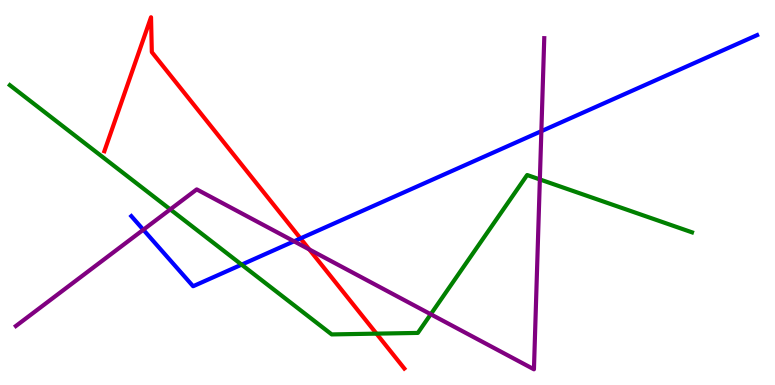[{'lines': ['blue', 'red'], 'intersections': [{'x': 3.88, 'y': 3.81}]}, {'lines': ['green', 'red'], 'intersections': [{'x': 4.86, 'y': 1.33}]}, {'lines': ['purple', 'red'], 'intersections': [{'x': 3.99, 'y': 3.52}]}, {'lines': ['blue', 'green'], 'intersections': [{'x': 3.12, 'y': 3.13}]}, {'lines': ['blue', 'purple'], 'intersections': [{'x': 1.85, 'y': 4.03}, {'x': 3.79, 'y': 3.73}, {'x': 6.99, 'y': 6.59}]}, {'lines': ['green', 'purple'], 'intersections': [{'x': 2.2, 'y': 4.56}, {'x': 5.56, 'y': 1.84}, {'x': 6.97, 'y': 5.34}]}]